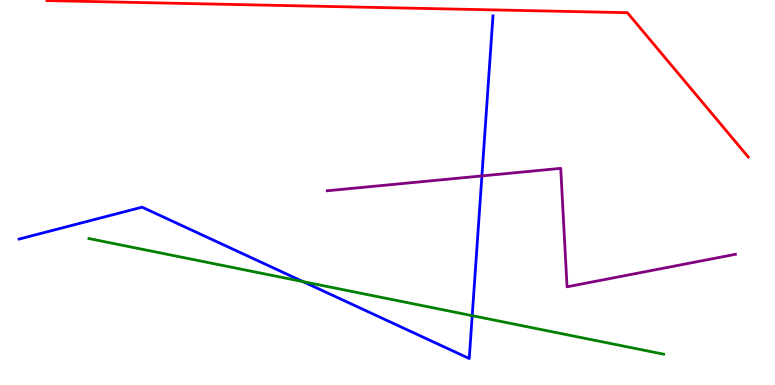[{'lines': ['blue', 'red'], 'intersections': []}, {'lines': ['green', 'red'], 'intersections': []}, {'lines': ['purple', 'red'], 'intersections': []}, {'lines': ['blue', 'green'], 'intersections': [{'x': 3.91, 'y': 2.68}, {'x': 6.09, 'y': 1.8}]}, {'lines': ['blue', 'purple'], 'intersections': [{'x': 6.22, 'y': 5.43}]}, {'lines': ['green', 'purple'], 'intersections': []}]